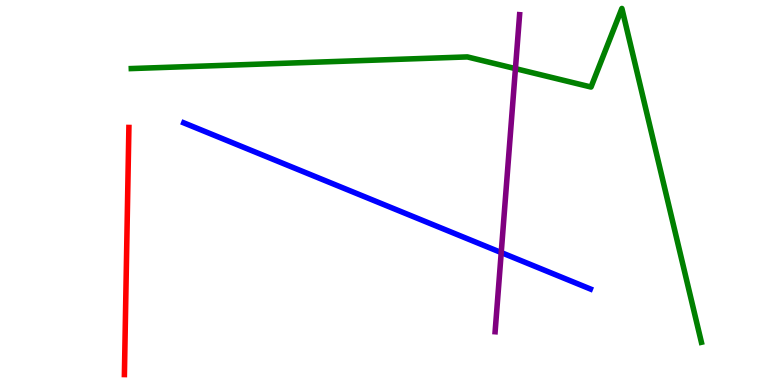[{'lines': ['blue', 'red'], 'intersections': []}, {'lines': ['green', 'red'], 'intersections': []}, {'lines': ['purple', 'red'], 'intersections': []}, {'lines': ['blue', 'green'], 'intersections': []}, {'lines': ['blue', 'purple'], 'intersections': [{'x': 6.47, 'y': 3.44}]}, {'lines': ['green', 'purple'], 'intersections': [{'x': 6.65, 'y': 8.22}]}]